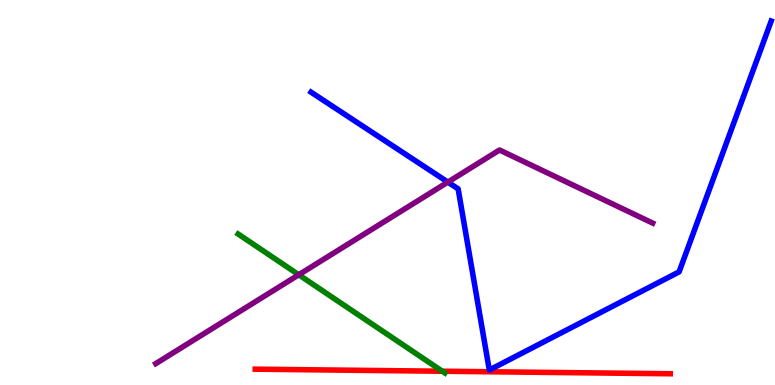[{'lines': ['blue', 'red'], 'intersections': []}, {'lines': ['green', 'red'], 'intersections': [{'x': 5.71, 'y': 0.358}]}, {'lines': ['purple', 'red'], 'intersections': []}, {'lines': ['blue', 'green'], 'intersections': []}, {'lines': ['blue', 'purple'], 'intersections': [{'x': 5.78, 'y': 5.27}]}, {'lines': ['green', 'purple'], 'intersections': [{'x': 3.85, 'y': 2.86}]}]